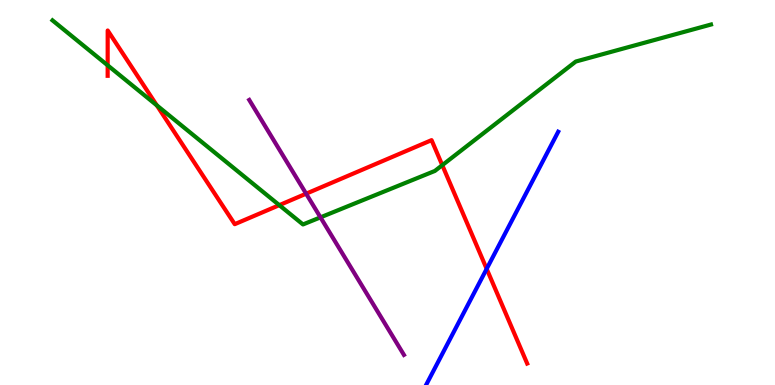[{'lines': ['blue', 'red'], 'intersections': [{'x': 6.28, 'y': 3.02}]}, {'lines': ['green', 'red'], 'intersections': [{'x': 1.39, 'y': 8.3}, {'x': 2.02, 'y': 7.26}, {'x': 3.6, 'y': 4.67}, {'x': 5.71, 'y': 5.71}]}, {'lines': ['purple', 'red'], 'intersections': [{'x': 3.95, 'y': 4.97}]}, {'lines': ['blue', 'green'], 'intersections': []}, {'lines': ['blue', 'purple'], 'intersections': []}, {'lines': ['green', 'purple'], 'intersections': [{'x': 4.14, 'y': 4.35}]}]